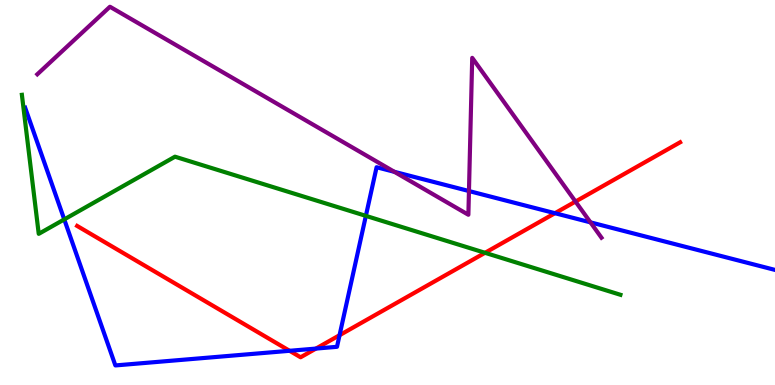[{'lines': ['blue', 'red'], 'intersections': [{'x': 3.74, 'y': 0.888}, {'x': 4.08, 'y': 0.946}, {'x': 4.38, 'y': 1.29}, {'x': 7.16, 'y': 4.46}]}, {'lines': ['green', 'red'], 'intersections': [{'x': 6.26, 'y': 3.43}]}, {'lines': ['purple', 'red'], 'intersections': [{'x': 7.43, 'y': 4.76}]}, {'lines': ['blue', 'green'], 'intersections': [{'x': 0.829, 'y': 4.3}, {'x': 4.72, 'y': 4.39}]}, {'lines': ['blue', 'purple'], 'intersections': [{'x': 5.09, 'y': 5.54}, {'x': 6.05, 'y': 5.04}, {'x': 7.62, 'y': 4.22}]}, {'lines': ['green', 'purple'], 'intersections': []}]